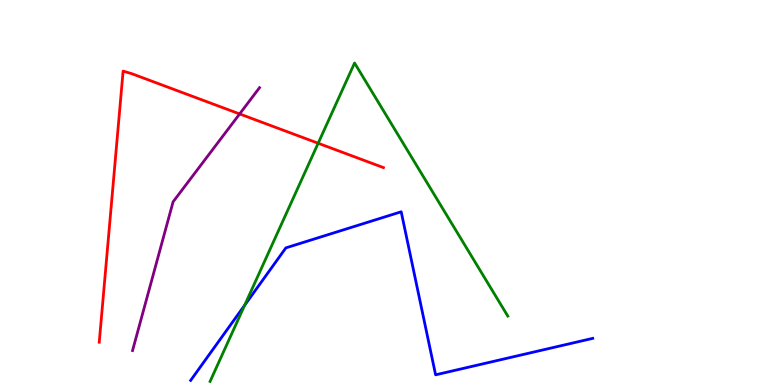[{'lines': ['blue', 'red'], 'intersections': []}, {'lines': ['green', 'red'], 'intersections': [{'x': 4.11, 'y': 6.28}]}, {'lines': ['purple', 'red'], 'intersections': [{'x': 3.09, 'y': 7.04}]}, {'lines': ['blue', 'green'], 'intersections': [{'x': 3.16, 'y': 2.07}]}, {'lines': ['blue', 'purple'], 'intersections': []}, {'lines': ['green', 'purple'], 'intersections': []}]